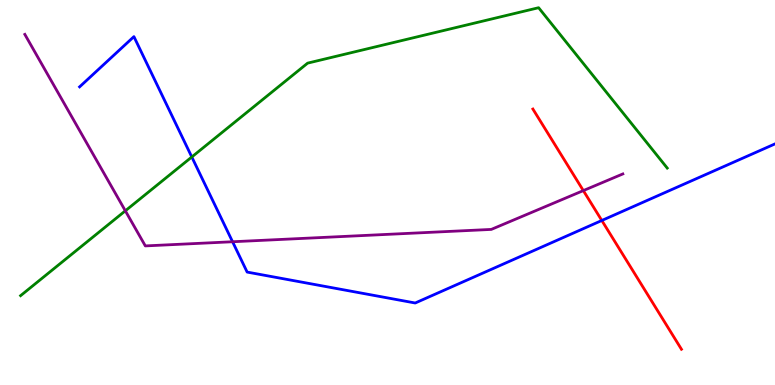[{'lines': ['blue', 'red'], 'intersections': [{'x': 7.77, 'y': 4.27}]}, {'lines': ['green', 'red'], 'intersections': []}, {'lines': ['purple', 'red'], 'intersections': [{'x': 7.53, 'y': 5.05}]}, {'lines': ['blue', 'green'], 'intersections': [{'x': 2.47, 'y': 5.92}]}, {'lines': ['blue', 'purple'], 'intersections': [{'x': 3.0, 'y': 3.72}]}, {'lines': ['green', 'purple'], 'intersections': [{'x': 1.62, 'y': 4.52}]}]